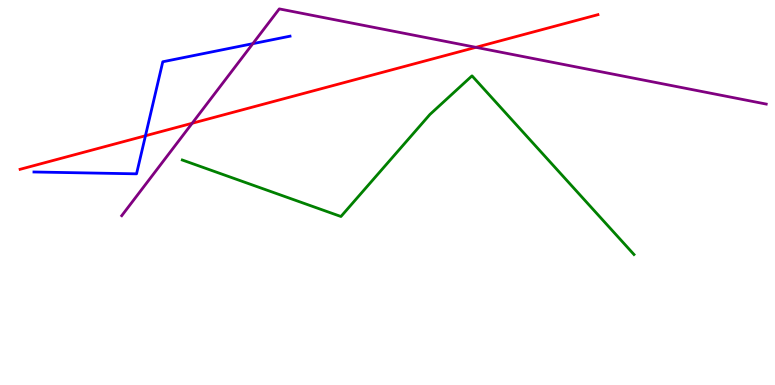[{'lines': ['blue', 'red'], 'intersections': [{'x': 1.88, 'y': 6.47}]}, {'lines': ['green', 'red'], 'intersections': []}, {'lines': ['purple', 'red'], 'intersections': [{'x': 2.48, 'y': 6.8}, {'x': 6.14, 'y': 8.77}]}, {'lines': ['blue', 'green'], 'intersections': []}, {'lines': ['blue', 'purple'], 'intersections': [{'x': 3.26, 'y': 8.87}]}, {'lines': ['green', 'purple'], 'intersections': []}]